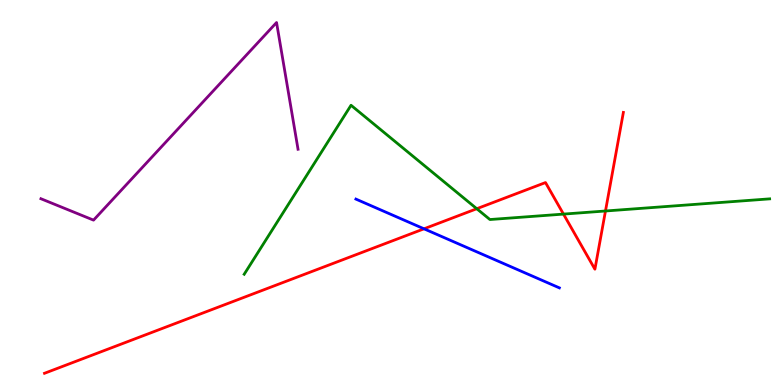[{'lines': ['blue', 'red'], 'intersections': [{'x': 5.47, 'y': 4.06}]}, {'lines': ['green', 'red'], 'intersections': [{'x': 6.15, 'y': 4.58}, {'x': 7.27, 'y': 4.44}, {'x': 7.81, 'y': 4.52}]}, {'lines': ['purple', 'red'], 'intersections': []}, {'lines': ['blue', 'green'], 'intersections': []}, {'lines': ['blue', 'purple'], 'intersections': []}, {'lines': ['green', 'purple'], 'intersections': []}]